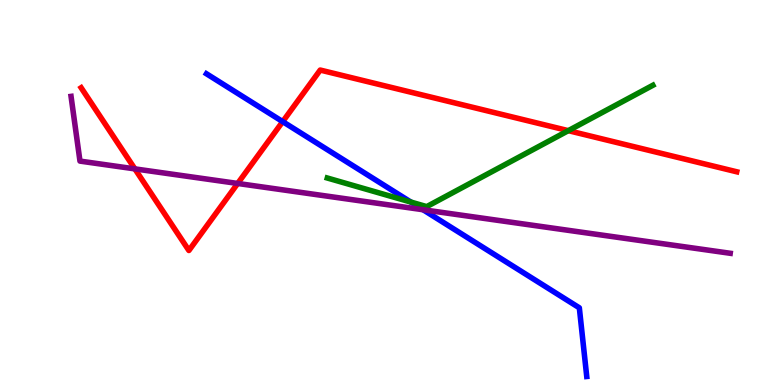[{'lines': ['blue', 'red'], 'intersections': [{'x': 3.65, 'y': 6.84}]}, {'lines': ['green', 'red'], 'intersections': [{'x': 7.33, 'y': 6.61}]}, {'lines': ['purple', 'red'], 'intersections': [{'x': 1.74, 'y': 5.61}, {'x': 3.07, 'y': 5.23}]}, {'lines': ['blue', 'green'], 'intersections': [{'x': 5.3, 'y': 4.75}]}, {'lines': ['blue', 'purple'], 'intersections': [{'x': 5.46, 'y': 4.55}]}, {'lines': ['green', 'purple'], 'intersections': []}]